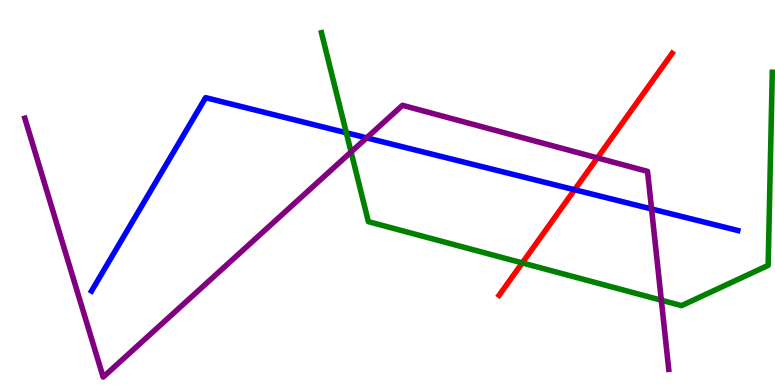[{'lines': ['blue', 'red'], 'intersections': [{'x': 7.41, 'y': 5.07}]}, {'lines': ['green', 'red'], 'intersections': [{'x': 6.74, 'y': 3.17}]}, {'lines': ['purple', 'red'], 'intersections': [{'x': 7.71, 'y': 5.9}]}, {'lines': ['blue', 'green'], 'intersections': [{'x': 4.47, 'y': 6.55}]}, {'lines': ['blue', 'purple'], 'intersections': [{'x': 4.73, 'y': 6.42}, {'x': 8.41, 'y': 4.57}]}, {'lines': ['green', 'purple'], 'intersections': [{'x': 4.53, 'y': 6.05}, {'x': 8.53, 'y': 2.2}]}]